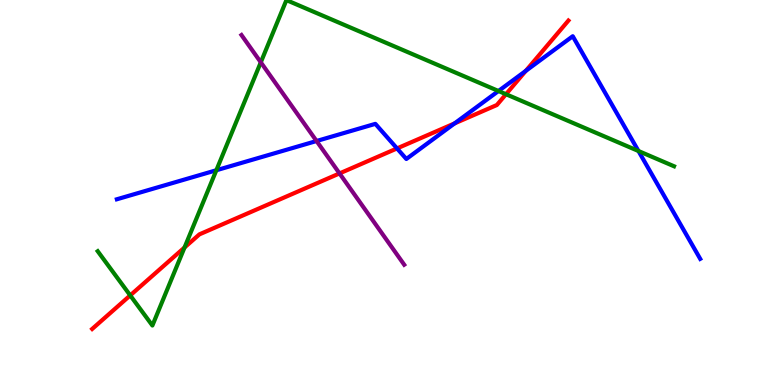[{'lines': ['blue', 'red'], 'intersections': [{'x': 5.12, 'y': 6.14}, {'x': 5.87, 'y': 6.79}, {'x': 6.78, 'y': 8.16}]}, {'lines': ['green', 'red'], 'intersections': [{'x': 1.68, 'y': 2.33}, {'x': 2.38, 'y': 3.57}, {'x': 6.53, 'y': 7.55}]}, {'lines': ['purple', 'red'], 'intersections': [{'x': 4.38, 'y': 5.5}]}, {'lines': ['blue', 'green'], 'intersections': [{'x': 2.79, 'y': 5.58}, {'x': 6.43, 'y': 7.64}, {'x': 8.24, 'y': 6.08}]}, {'lines': ['blue', 'purple'], 'intersections': [{'x': 4.08, 'y': 6.34}]}, {'lines': ['green', 'purple'], 'intersections': [{'x': 3.37, 'y': 8.38}]}]